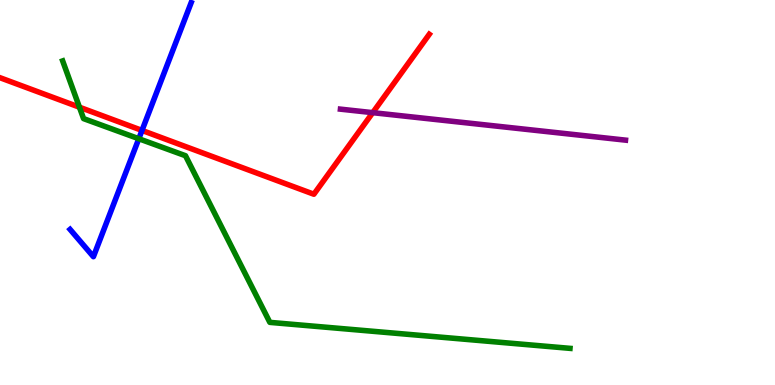[{'lines': ['blue', 'red'], 'intersections': [{'x': 1.83, 'y': 6.61}]}, {'lines': ['green', 'red'], 'intersections': [{'x': 1.02, 'y': 7.22}]}, {'lines': ['purple', 'red'], 'intersections': [{'x': 4.81, 'y': 7.07}]}, {'lines': ['blue', 'green'], 'intersections': [{'x': 1.79, 'y': 6.4}]}, {'lines': ['blue', 'purple'], 'intersections': []}, {'lines': ['green', 'purple'], 'intersections': []}]